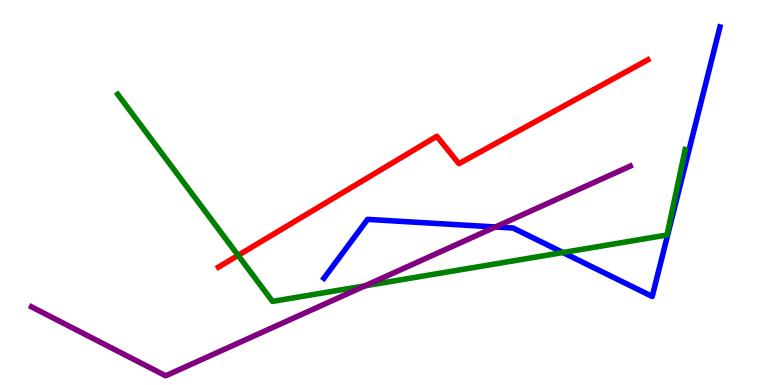[{'lines': ['blue', 'red'], 'intersections': []}, {'lines': ['green', 'red'], 'intersections': [{'x': 3.07, 'y': 3.37}]}, {'lines': ['purple', 'red'], 'intersections': []}, {'lines': ['blue', 'green'], 'intersections': [{'x': 7.26, 'y': 3.44}]}, {'lines': ['blue', 'purple'], 'intersections': [{'x': 6.39, 'y': 4.1}]}, {'lines': ['green', 'purple'], 'intersections': [{'x': 4.71, 'y': 2.58}]}]